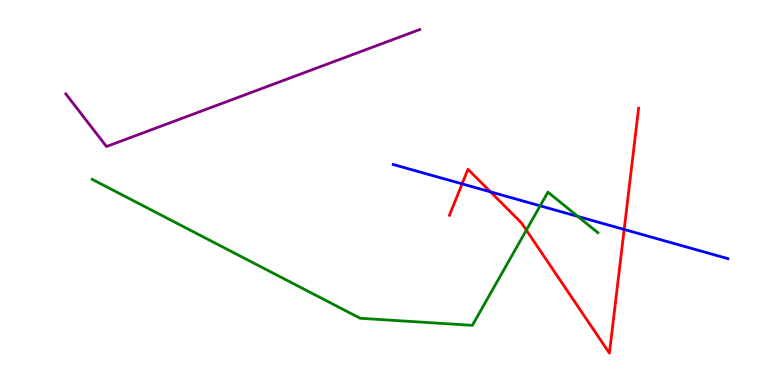[{'lines': ['blue', 'red'], 'intersections': [{'x': 5.96, 'y': 5.22}, {'x': 6.33, 'y': 5.02}, {'x': 8.05, 'y': 4.04}]}, {'lines': ['green', 'red'], 'intersections': [{'x': 6.79, 'y': 4.02}]}, {'lines': ['purple', 'red'], 'intersections': []}, {'lines': ['blue', 'green'], 'intersections': [{'x': 6.97, 'y': 4.65}, {'x': 7.46, 'y': 4.38}]}, {'lines': ['blue', 'purple'], 'intersections': []}, {'lines': ['green', 'purple'], 'intersections': []}]